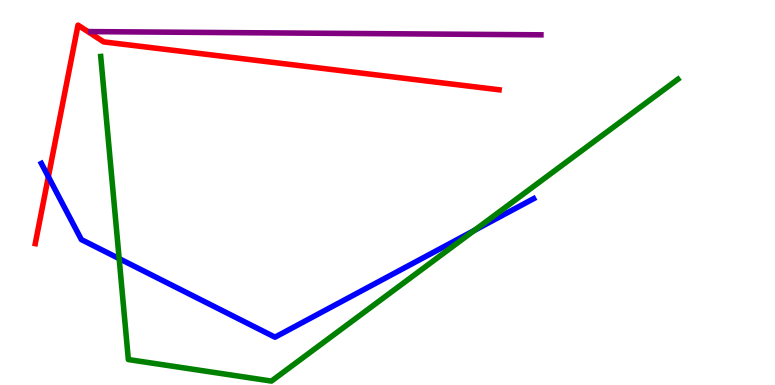[{'lines': ['blue', 'red'], 'intersections': [{'x': 0.624, 'y': 5.41}]}, {'lines': ['green', 'red'], 'intersections': []}, {'lines': ['purple', 'red'], 'intersections': []}, {'lines': ['blue', 'green'], 'intersections': [{'x': 1.54, 'y': 3.28}, {'x': 6.12, 'y': 4.01}]}, {'lines': ['blue', 'purple'], 'intersections': []}, {'lines': ['green', 'purple'], 'intersections': []}]